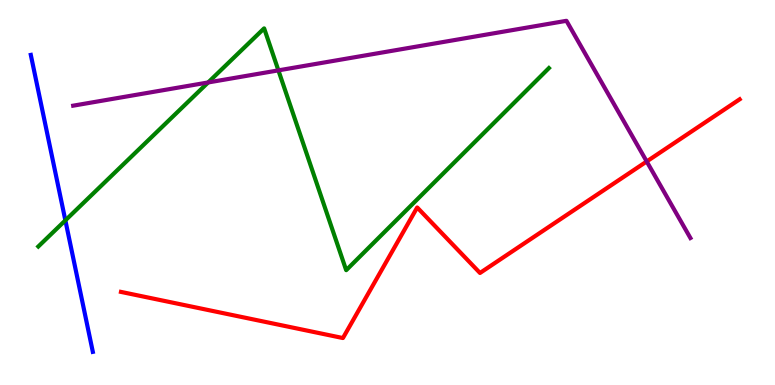[{'lines': ['blue', 'red'], 'intersections': []}, {'lines': ['green', 'red'], 'intersections': []}, {'lines': ['purple', 'red'], 'intersections': [{'x': 8.34, 'y': 5.81}]}, {'lines': ['blue', 'green'], 'intersections': [{'x': 0.843, 'y': 4.28}]}, {'lines': ['blue', 'purple'], 'intersections': []}, {'lines': ['green', 'purple'], 'intersections': [{'x': 2.69, 'y': 7.86}, {'x': 3.59, 'y': 8.17}]}]